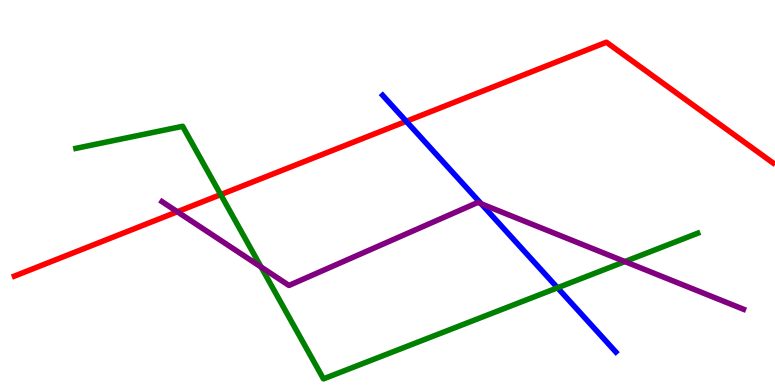[{'lines': ['blue', 'red'], 'intersections': [{'x': 5.24, 'y': 6.85}]}, {'lines': ['green', 'red'], 'intersections': [{'x': 2.85, 'y': 4.95}]}, {'lines': ['purple', 'red'], 'intersections': [{'x': 2.29, 'y': 4.5}]}, {'lines': ['blue', 'green'], 'intersections': [{'x': 7.19, 'y': 2.53}]}, {'lines': ['blue', 'purple'], 'intersections': [{'x': 6.21, 'y': 4.71}]}, {'lines': ['green', 'purple'], 'intersections': [{'x': 3.37, 'y': 3.06}, {'x': 8.06, 'y': 3.21}]}]